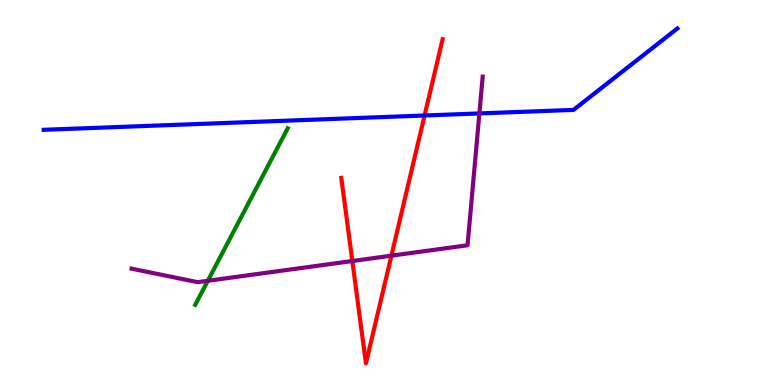[{'lines': ['blue', 'red'], 'intersections': [{'x': 5.48, 'y': 7.0}]}, {'lines': ['green', 'red'], 'intersections': []}, {'lines': ['purple', 'red'], 'intersections': [{'x': 4.55, 'y': 3.22}, {'x': 5.05, 'y': 3.36}]}, {'lines': ['blue', 'green'], 'intersections': []}, {'lines': ['blue', 'purple'], 'intersections': [{'x': 6.19, 'y': 7.05}]}, {'lines': ['green', 'purple'], 'intersections': [{'x': 2.68, 'y': 2.71}]}]